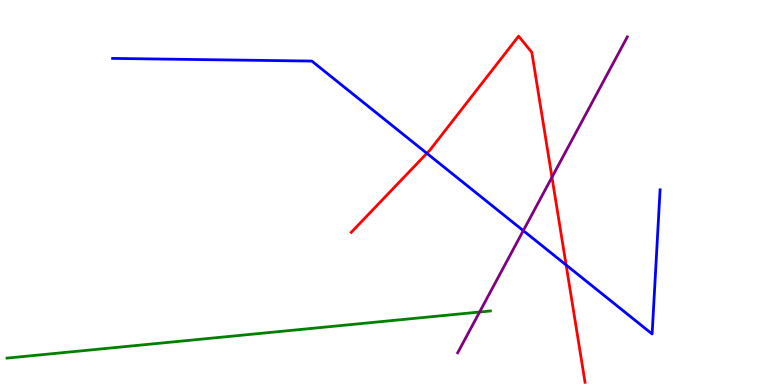[{'lines': ['blue', 'red'], 'intersections': [{'x': 5.51, 'y': 6.02}, {'x': 7.3, 'y': 3.12}]}, {'lines': ['green', 'red'], 'intersections': []}, {'lines': ['purple', 'red'], 'intersections': [{'x': 7.12, 'y': 5.4}]}, {'lines': ['blue', 'green'], 'intersections': []}, {'lines': ['blue', 'purple'], 'intersections': [{'x': 6.75, 'y': 4.01}]}, {'lines': ['green', 'purple'], 'intersections': [{'x': 6.19, 'y': 1.9}]}]